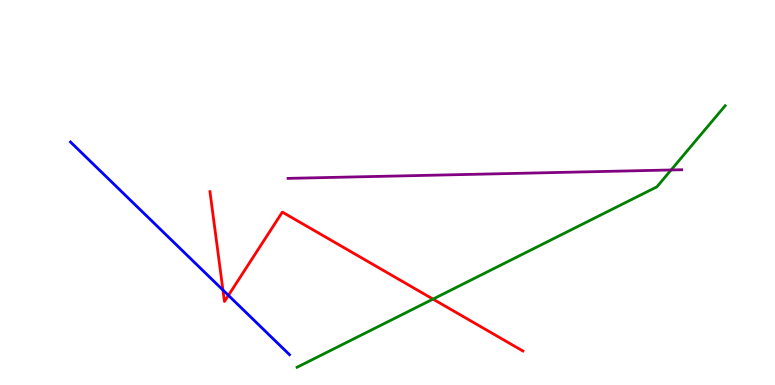[{'lines': ['blue', 'red'], 'intersections': [{'x': 2.88, 'y': 2.47}, {'x': 2.95, 'y': 2.33}]}, {'lines': ['green', 'red'], 'intersections': [{'x': 5.59, 'y': 2.23}]}, {'lines': ['purple', 'red'], 'intersections': []}, {'lines': ['blue', 'green'], 'intersections': []}, {'lines': ['blue', 'purple'], 'intersections': []}, {'lines': ['green', 'purple'], 'intersections': [{'x': 8.66, 'y': 5.58}]}]